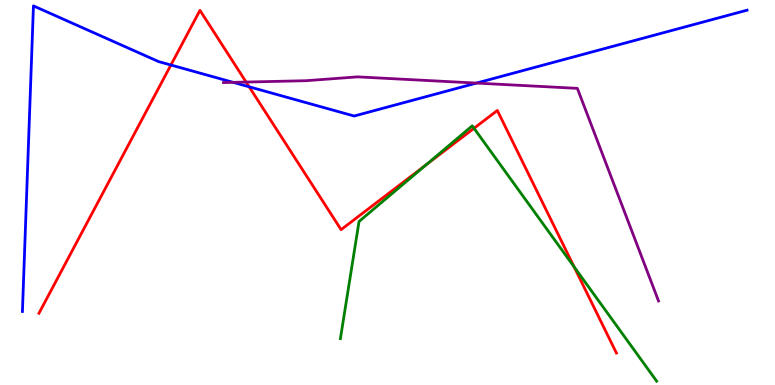[{'lines': ['blue', 'red'], 'intersections': [{'x': 2.21, 'y': 8.31}, {'x': 3.21, 'y': 7.75}]}, {'lines': ['green', 'red'], 'intersections': [{'x': 5.5, 'y': 5.72}, {'x': 6.12, 'y': 6.67}, {'x': 7.41, 'y': 3.07}]}, {'lines': ['purple', 'red'], 'intersections': [{'x': 3.18, 'y': 7.87}]}, {'lines': ['blue', 'green'], 'intersections': []}, {'lines': ['blue', 'purple'], 'intersections': [{'x': 3.01, 'y': 7.86}, {'x': 6.15, 'y': 7.84}]}, {'lines': ['green', 'purple'], 'intersections': []}]